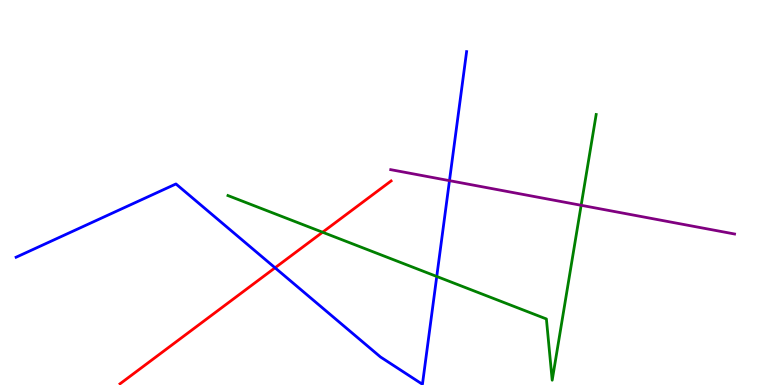[{'lines': ['blue', 'red'], 'intersections': [{'x': 3.55, 'y': 3.04}]}, {'lines': ['green', 'red'], 'intersections': [{'x': 4.16, 'y': 3.97}]}, {'lines': ['purple', 'red'], 'intersections': []}, {'lines': ['blue', 'green'], 'intersections': [{'x': 5.64, 'y': 2.82}]}, {'lines': ['blue', 'purple'], 'intersections': [{'x': 5.8, 'y': 5.31}]}, {'lines': ['green', 'purple'], 'intersections': [{'x': 7.5, 'y': 4.67}]}]